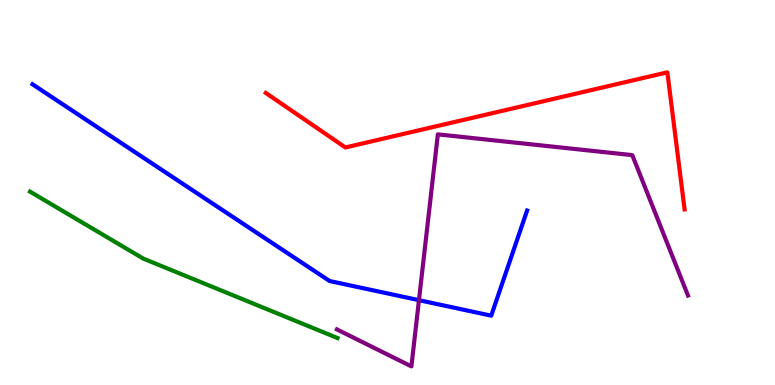[{'lines': ['blue', 'red'], 'intersections': []}, {'lines': ['green', 'red'], 'intersections': []}, {'lines': ['purple', 'red'], 'intersections': []}, {'lines': ['blue', 'green'], 'intersections': []}, {'lines': ['blue', 'purple'], 'intersections': [{'x': 5.41, 'y': 2.2}]}, {'lines': ['green', 'purple'], 'intersections': []}]